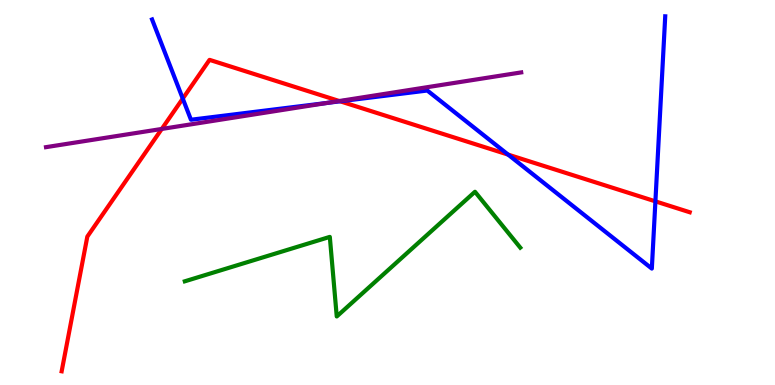[{'lines': ['blue', 'red'], 'intersections': [{'x': 2.36, 'y': 7.44}, {'x': 4.39, 'y': 7.37}, {'x': 6.56, 'y': 5.98}, {'x': 8.46, 'y': 4.77}]}, {'lines': ['green', 'red'], 'intersections': []}, {'lines': ['purple', 'red'], 'intersections': [{'x': 2.09, 'y': 6.65}, {'x': 4.38, 'y': 7.38}]}, {'lines': ['blue', 'green'], 'intersections': []}, {'lines': ['blue', 'purple'], 'intersections': [{'x': 4.23, 'y': 7.33}]}, {'lines': ['green', 'purple'], 'intersections': []}]